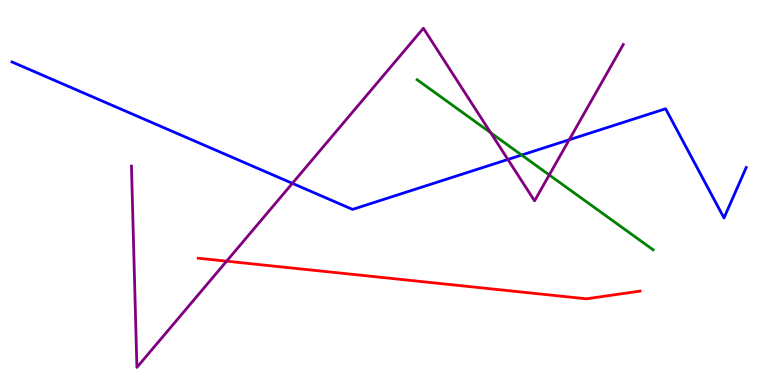[{'lines': ['blue', 'red'], 'intersections': []}, {'lines': ['green', 'red'], 'intersections': []}, {'lines': ['purple', 'red'], 'intersections': [{'x': 2.92, 'y': 3.22}]}, {'lines': ['blue', 'green'], 'intersections': [{'x': 6.73, 'y': 5.97}]}, {'lines': ['blue', 'purple'], 'intersections': [{'x': 3.77, 'y': 5.24}, {'x': 6.55, 'y': 5.86}, {'x': 7.34, 'y': 6.37}]}, {'lines': ['green', 'purple'], 'intersections': [{'x': 6.33, 'y': 6.55}, {'x': 7.09, 'y': 5.46}]}]